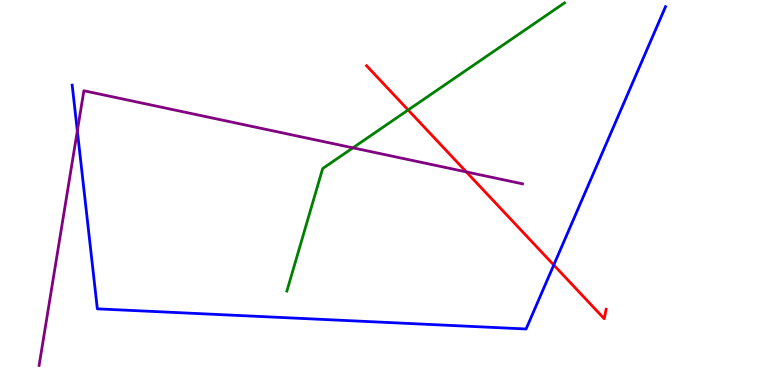[{'lines': ['blue', 'red'], 'intersections': [{'x': 7.15, 'y': 3.12}]}, {'lines': ['green', 'red'], 'intersections': [{'x': 5.27, 'y': 7.14}]}, {'lines': ['purple', 'red'], 'intersections': [{'x': 6.02, 'y': 5.54}]}, {'lines': ['blue', 'green'], 'intersections': []}, {'lines': ['blue', 'purple'], 'intersections': [{'x': 0.998, 'y': 6.6}]}, {'lines': ['green', 'purple'], 'intersections': [{'x': 4.55, 'y': 6.16}]}]